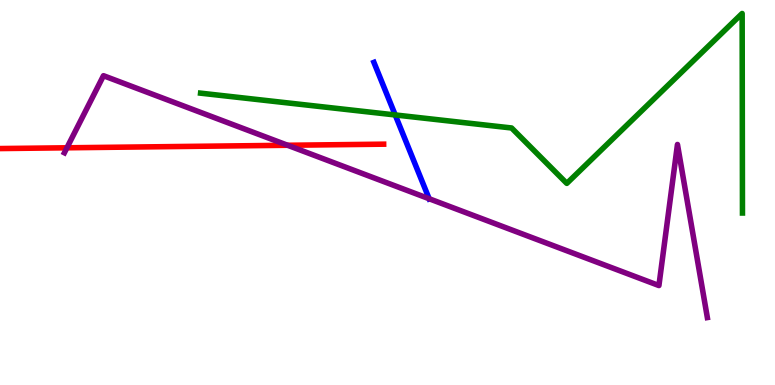[{'lines': ['blue', 'red'], 'intersections': []}, {'lines': ['green', 'red'], 'intersections': []}, {'lines': ['purple', 'red'], 'intersections': [{'x': 0.864, 'y': 6.16}, {'x': 3.71, 'y': 6.23}]}, {'lines': ['blue', 'green'], 'intersections': [{'x': 5.1, 'y': 7.01}]}, {'lines': ['blue', 'purple'], 'intersections': [{'x': 5.54, 'y': 4.84}]}, {'lines': ['green', 'purple'], 'intersections': []}]